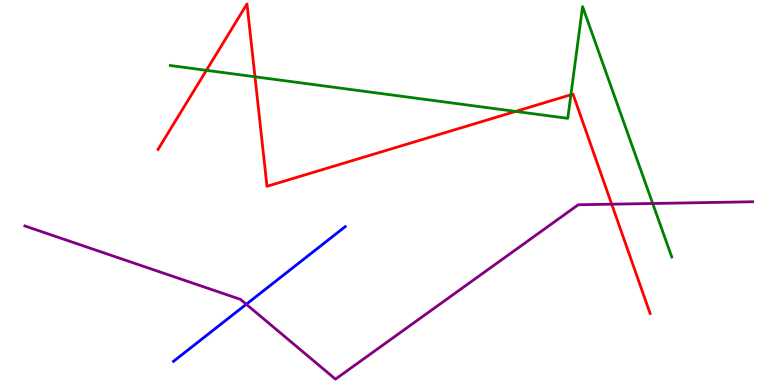[{'lines': ['blue', 'red'], 'intersections': []}, {'lines': ['green', 'red'], 'intersections': [{'x': 2.66, 'y': 8.17}, {'x': 3.29, 'y': 8.01}, {'x': 6.65, 'y': 7.11}, {'x': 7.37, 'y': 7.54}]}, {'lines': ['purple', 'red'], 'intersections': [{'x': 7.89, 'y': 4.7}]}, {'lines': ['blue', 'green'], 'intersections': []}, {'lines': ['blue', 'purple'], 'intersections': [{'x': 3.18, 'y': 2.1}]}, {'lines': ['green', 'purple'], 'intersections': [{'x': 8.42, 'y': 4.71}]}]